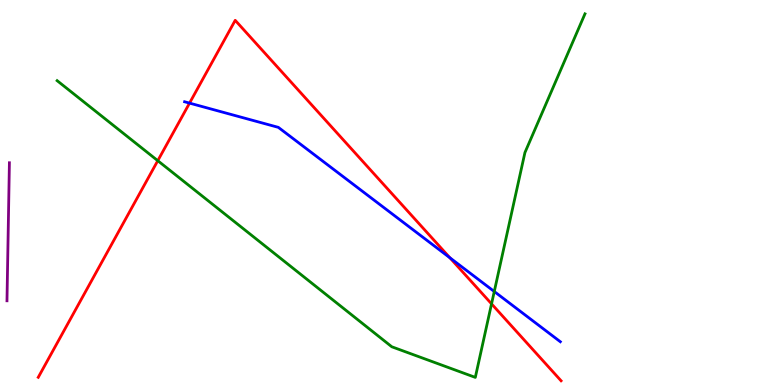[{'lines': ['blue', 'red'], 'intersections': [{'x': 2.45, 'y': 7.32}, {'x': 5.8, 'y': 3.31}]}, {'lines': ['green', 'red'], 'intersections': [{'x': 2.04, 'y': 5.83}, {'x': 6.34, 'y': 2.11}]}, {'lines': ['purple', 'red'], 'intersections': []}, {'lines': ['blue', 'green'], 'intersections': [{'x': 6.38, 'y': 2.43}]}, {'lines': ['blue', 'purple'], 'intersections': []}, {'lines': ['green', 'purple'], 'intersections': []}]